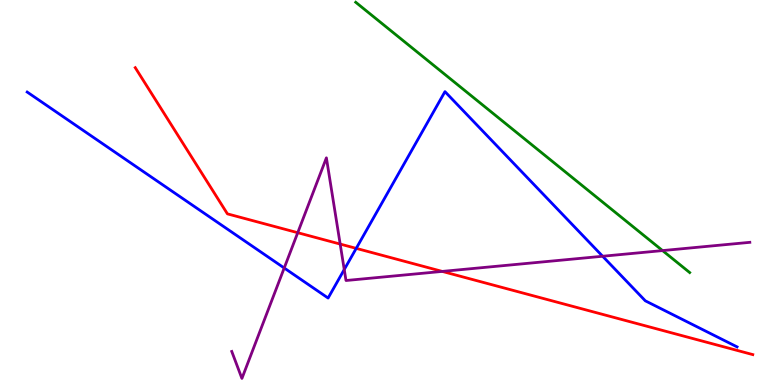[{'lines': ['blue', 'red'], 'intersections': [{'x': 4.6, 'y': 3.55}]}, {'lines': ['green', 'red'], 'intersections': []}, {'lines': ['purple', 'red'], 'intersections': [{'x': 3.84, 'y': 3.96}, {'x': 4.39, 'y': 3.66}, {'x': 5.71, 'y': 2.95}]}, {'lines': ['blue', 'green'], 'intersections': []}, {'lines': ['blue', 'purple'], 'intersections': [{'x': 3.67, 'y': 3.04}, {'x': 4.44, 'y': 3.0}, {'x': 7.78, 'y': 3.34}]}, {'lines': ['green', 'purple'], 'intersections': [{'x': 8.55, 'y': 3.49}]}]